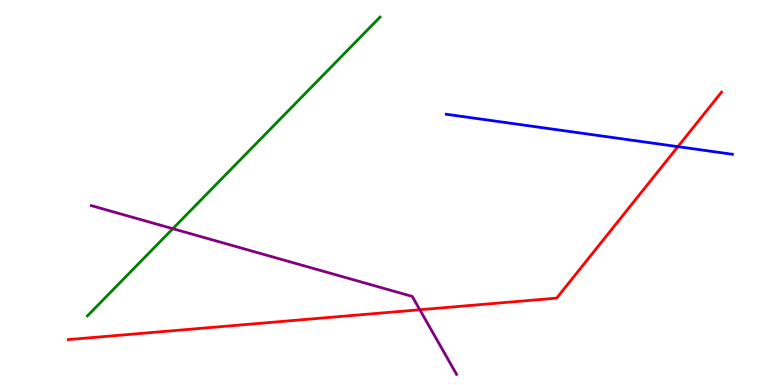[{'lines': ['blue', 'red'], 'intersections': [{'x': 8.75, 'y': 6.19}]}, {'lines': ['green', 'red'], 'intersections': []}, {'lines': ['purple', 'red'], 'intersections': [{'x': 5.42, 'y': 1.95}]}, {'lines': ['blue', 'green'], 'intersections': []}, {'lines': ['blue', 'purple'], 'intersections': []}, {'lines': ['green', 'purple'], 'intersections': [{'x': 2.23, 'y': 4.06}]}]